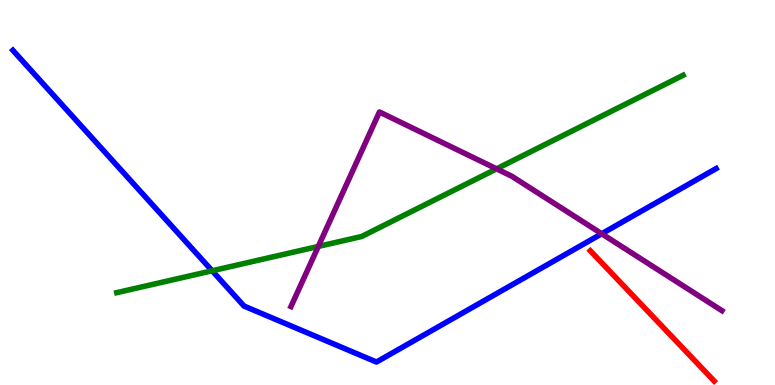[{'lines': ['blue', 'red'], 'intersections': []}, {'lines': ['green', 'red'], 'intersections': []}, {'lines': ['purple', 'red'], 'intersections': []}, {'lines': ['blue', 'green'], 'intersections': [{'x': 2.74, 'y': 2.97}]}, {'lines': ['blue', 'purple'], 'intersections': [{'x': 7.76, 'y': 3.93}]}, {'lines': ['green', 'purple'], 'intersections': [{'x': 4.11, 'y': 3.6}, {'x': 6.41, 'y': 5.61}]}]